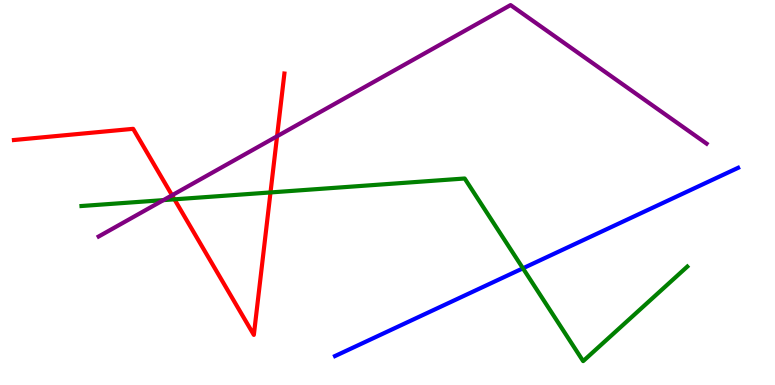[{'lines': ['blue', 'red'], 'intersections': []}, {'lines': ['green', 'red'], 'intersections': [{'x': 2.25, 'y': 4.82}, {'x': 3.49, 'y': 5.0}]}, {'lines': ['purple', 'red'], 'intersections': [{'x': 2.22, 'y': 4.93}, {'x': 3.58, 'y': 6.46}]}, {'lines': ['blue', 'green'], 'intersections': [{'x': 6.75, 'y': 3.03}]}, {'lines': ['blue', 'purple'], 'intersections': []}, {'lines': ['green', 'purple'], 'intersections': [{'x': 2.11, 'y': 4.8}]}]